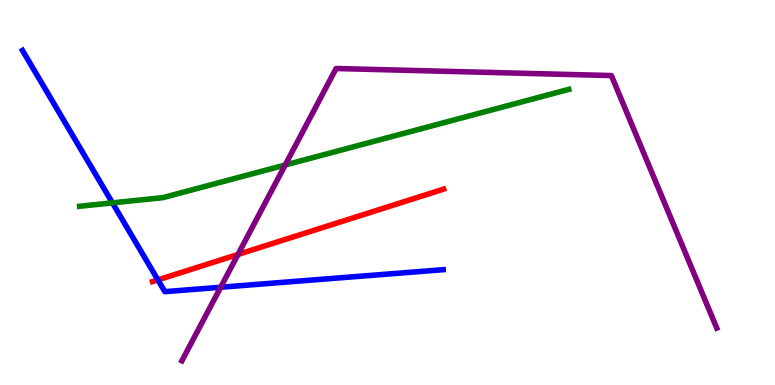[{'lines': ['blue', 'red'], 'intersections': [{'x': 2.04, 'y': 2.73}]}, {'lines': ['green', 'red'], 'intersections': []}, {'lines': ['purple', 'red'], 'intersections': [{'x': 3.07, 'y': 3.39}]}, {'lines': ['blue', 'green'], 'intersections': [{'x': 1.45, 'y': 4.73}]}, {'lines': ['blue', 'purple'], 'intersections': [{'x': 2.85, 'y': 2.54}]}, {'lines': ['green', 'purple'], 'intersections': [{'x': 3.68, 'y': 5.71}]}]